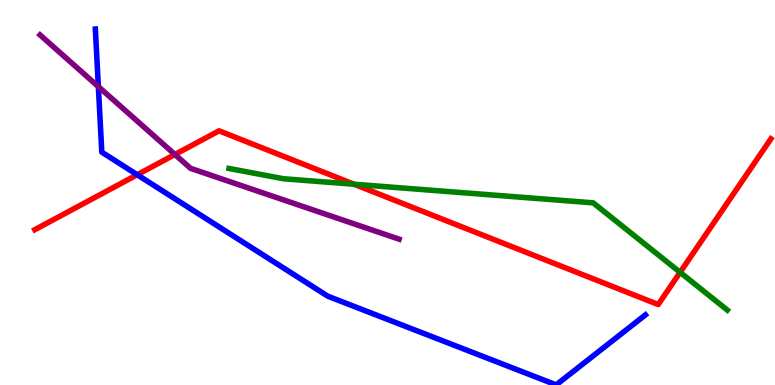[{'lines': ['blue', 'red'], 'intersections': [{'x': 1.77, 'y': 5.46}]}, {'lines': ['green', 'red'], 'intersections': [{'x': 4.57, 'y': 5.21}, {'x': 8.78, 'y': 2.93}]}, {'lines': ['purple', 'red'], 'intersections': [{'x': 2.26, 'y': 5.99}]}, {'lines': ['blue', 'green'], 'intersections': []}, {'lines': ['blue', 'purple'], 'intersections': [{'x': 1.27, 'y': 7.75}]}, {'lines': ['green', 'purple'], 'intersections': []}]